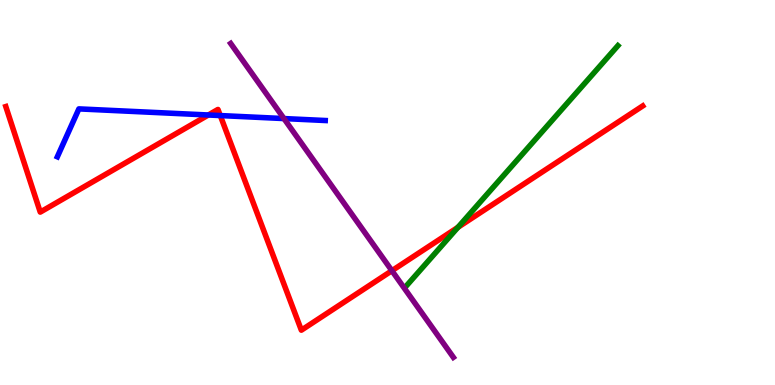[{'lines': ['blue', 'red'], 'intersections': [{'x': 2.69, 'y': 7.01}, {'x': 2.84, 'y': 7.0}]}, {'lines': ['green', 'red'], 'intersections': [{'x': 5.91, 'y': 4.1}]}, {'lines': ['purple', 'red'], 'intersections': [{'x': 5.06, 'y': 2.97}]}, {'lines': ['blue', 'green'], 'intersections': []}, {'lines': ['blue', 'purple'], 'intersections': [{'x': 3.66, 'y': 6.92}]}, {'lines': ['green', 'purple'], 'intersections': []}]